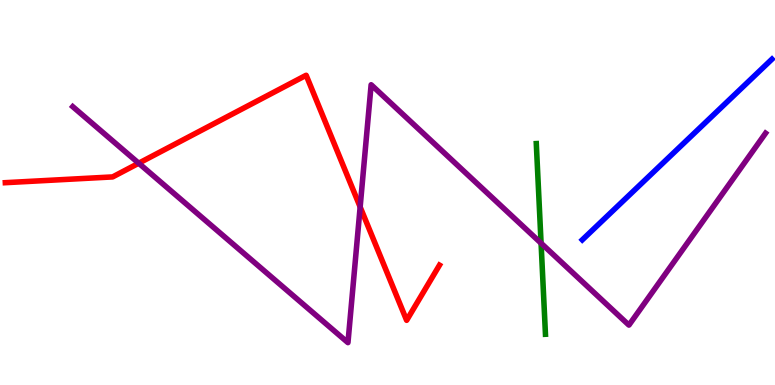[{'lines': ['blue', 'red'], 'intersections': []}, {'lines': ['green', 'red'], 'intersections': []}, {'lines': ['purple', 'red'], 'intersections': [{'x': 1.79, 'y': 5.76}, {'x': 4.65, 'y': 4.62}]}, {'lines': ['blue', 'green'], 'intersections': []}, {'lines': ['blue', 'purple'], 'intersections': []}, {'lines': ['green', 'purple'], 'intersections': [{'x': 6.98, 'y': 3.68}]}]